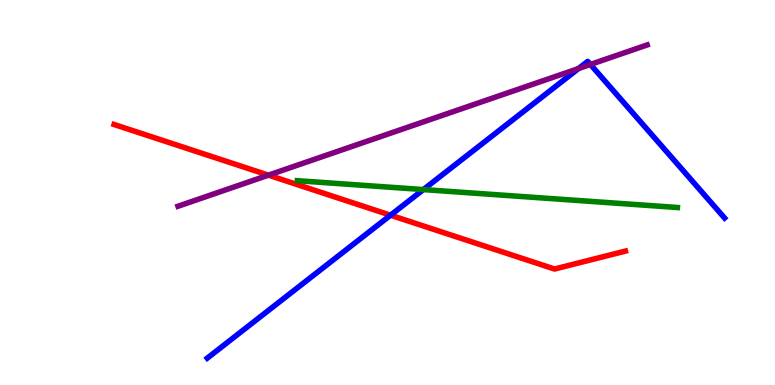[{'lines': ['blue', 'red'], 'intersections': [{'x': 5.04, 'y': 4.41}]}, {'lines': ['green', 'red'], 'intersections': []}, {'lines': ['purple', 'red'], 'intersections': [{'x': 3.46, 'y': 5.45}]}, {'lines': ['blue', 'green'], 'intersections': [{'x': 5.46, 'y': 5.08}]}, {'lines': ['blue', 'purple'], 'intersections': [{'x': 7.47, 'y': 8.22}, {'x': 7.62, 'y': 8.33}]}, {'lines': ['green', 'purple'], 'intersections': []}]